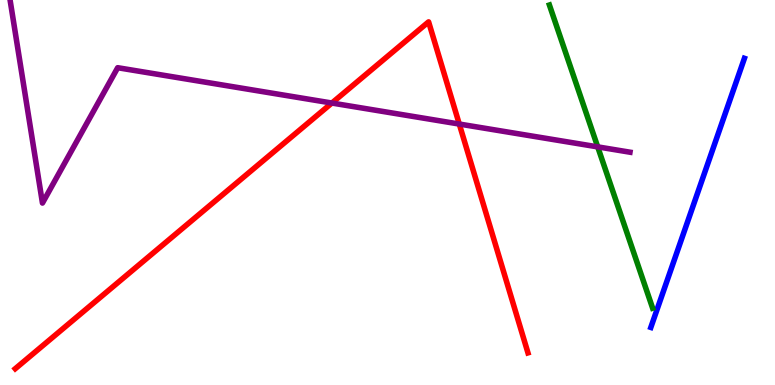[{'lines': ['blue', 'red'], 'intersections': []}, {'lines': ['green', 'red'], 'intersections': []}, {'lines': ['purple', 'red'], 'intersections': [{'x': 4.28, 'y': 7.32}, {'x': 5.93, 'y': 6.78}]}, {'lines': ['blue', 'green'], 'intersections': []}, {'lines': ['blue', 'purple'], 'intersections': []}, {'lines': ['green', 'purple'], 'intersections': [{'x': 7.71, 'y': 6.18}]}]